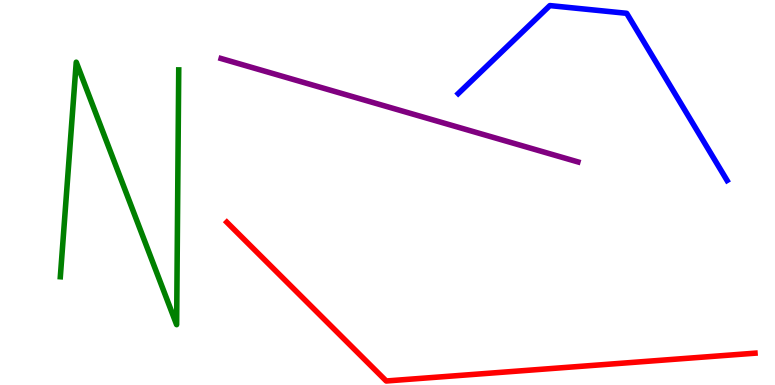[{'lines': ['blue', 'red'], 'intersections': []}, {'lines': ['green', 'red'], 'intersections': []}, {'lines': ['purple', 'red'], 'intersections': []}, {'lines': ['blue', 'green'], 'intersections': []}, {'lines': ['blue', 'purple'], 'intersections': []}, {'lines': ['green', 'purple'], 'intersections': []}]